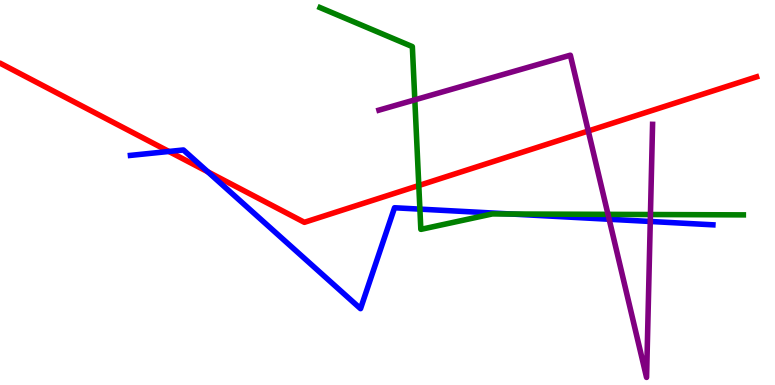[{'lines': ['blue', 'red'], 'intersections': [{'x': 2.18, 'y': 6.07}, {'x': 2.68, 'y': 5.54}]}, {'lines': ['green', 'red'], 'intersections': [{'x': 5.4, 'y': 5.18}]}, {'lines': ['purple', 'red'], 'intersections': [{'x': 7.59, 'y': 6.6}]}, {'lines': ['blue', 'green'], 'intersections': [{'x': 5.42, 'y': 4.57}, {'x': 6.59, 'y': 4.44}]}, {'lines': ['blue', 'purple'], 'intersections': [{'x': 7.86, 'y': 4.3}, {'x': 8.39, 'y': 4.25}]}, {'lines': ['green', 'purple'], 'intersections': [{'x': 5.35, 'y': 7.41}, {'x': 7.85, 'y': 4.43}, {'x': 8.39, 'y': 4.43}]}]